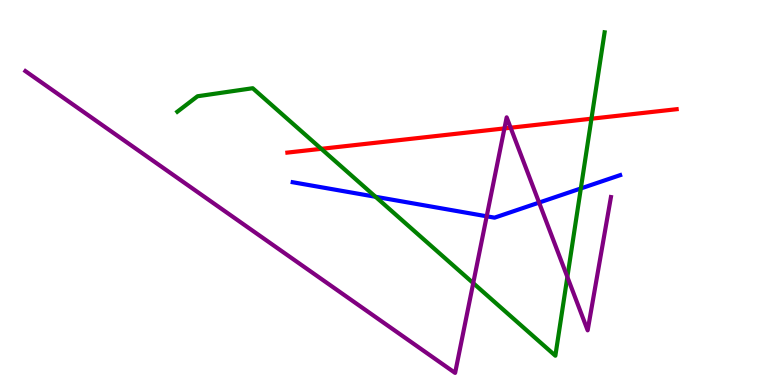[{'lines': ['blue', 'red'], 'intersections': []}, {'lines': ['green', 'red'], 'intersections': [{'x': 4.15, 'y': 6.13}, {'x': 7.63, 'y': 6.92}]}, {'lines': ['purple', 'red'], 'intersections': [{'x': 6.51, 'y': 6.66}, {'x': 6.59, 'y': 6.68}]}, {'lines': ['blue', 'green'], 'intersections': [{'x': 4.85, 'y': 4.89}, {'x': 7.49, 'y': 5.11}]}, {'lines': ['blue', 'purple'], 'intersections': [{'x': 6.28, 'y': 4.38}, {'x': 6.96, 'y': 4.74}]}, {'lines': ['green', 'purple'], 'intersections': [{'x': 6.11, 'y': 2.65}, {'x': 7.32, 'y': 2.81}]}]